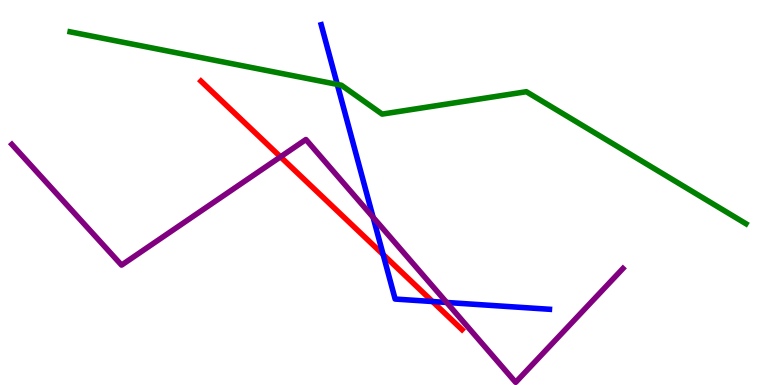[{'lines': ['blue', 'red'], 'intersections': [{'x': 4.94, 'y': 3.39}, {'x': 5.58, 'y': 2.17}]}, {'lines': ['green', 'red'], 'intersections': []}, {'lines': ['purple', 'red'], 'intersections': [{'x': 3.62, 'y': 5.93}]}, {'lines': ['blue', 'green'], 'intersections': [{'x': 4.35, 'y': 7.81}]}, {'lines': ['blue', 'purple'], 'intersections': [{'x': 4.81, 'y': 4.36}, {'x': 5.76, 'y': 2.14}]}, {'lines': ['green', 'purple'], 'intersections': []}]